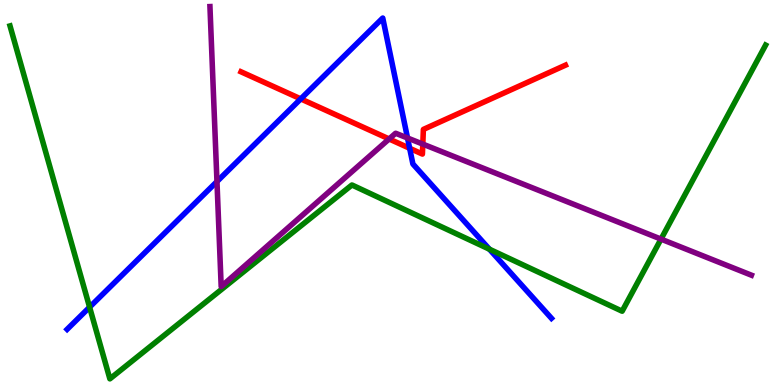[{'lines': ['blue', 'red'], 'intersections': [{'x': 3.88, 'y': 7.43}, {'x': 5.29, 'y': 6.15}]}, {'lines': ['green', 'red'], 'intersections': []}, {'lines': ['purple', 'red'], 'intersections': [{'x': 5.02, 'y': 6.39}, {'x': 5.46, 'y': 6.26}]}, {'lines': ['blue', 'green'], 'intersections': [{'x': 1.16, 'y': 2.02}, {'x': 6.31, 'y': 3.53}]}, {'lines': ['blue', 'purple'], 'intersections': [{'x': 2.8, 'y': 5.28}, {'x': 5.26, 'y': 6.42}]}, {'lines': ['green', 'purple'], 'intersections': [{'x': 8.53, 'y': 3.79}]}]